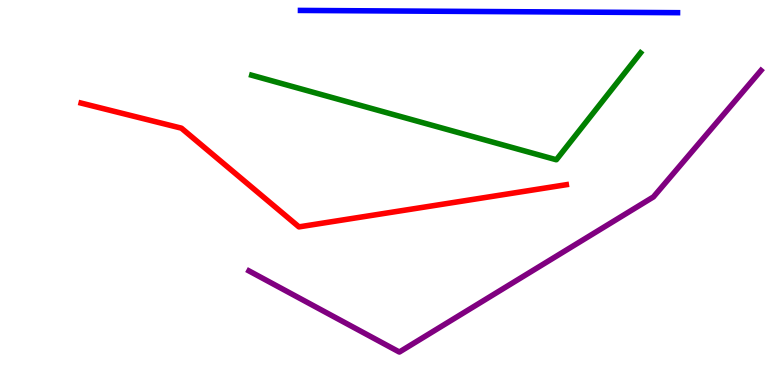[{'lines': ['blue', 'red'], 'intersections': []}, {'lines': ['green', 'red'], 'intersections': []}, {'lines': ['purple', 'red'], 'intersections': []}, {'lines': ['blue', 'green'], 'intersections': []}, {'lines': ['blue', 'purple'], 'intersections': []}, {'lines': ['green', 'purple'], 'intersections': []}]